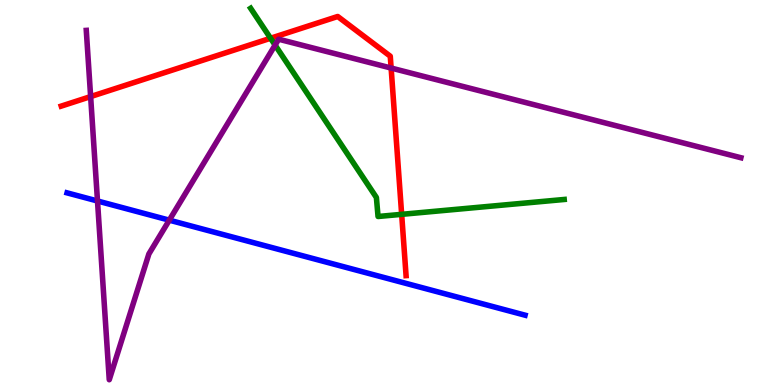[{'lines': ['blue', 'red'], 'intersections': []}, {'lines': ['green', 'red'], 'intersections': [{'x': 3.49, 'y': 9.01}, {'x': 5.18, 'y': 4.43}]}, {'lines': ['purple', 'red'], 'intersections': [{'x': 1.17, 'y': 7.49}, {'x': 5.05, 'y': 8.23}]}, {'lines': ['blue', 'green'], 'intersections': []}, {'lines': ['blue', 'purple'], 'intersections': [{'x': 1.26, 'y': 4.78}, {'x': 2.18, 'y': 4.28}]}, {'lines': ['green', 'purple'], 'intersections': [{'x': 3.55, 'y': 8.83}]}]